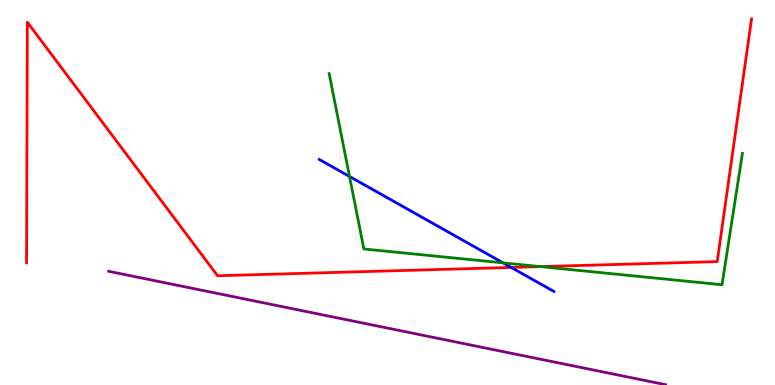[{'lines': ['blue', 'red'], 'intersections': [{'x': 6.6, 'y': 3.05}]}, {'lines': ['green', 'red'], 'intersections': [{'x': 6.97, 'y': 3.08}]}, {'lines': ['purple', 'red'], 'intersections': []}, {'lines': ['blue', 'green'], 'intersections': [{'x': 4.51, 'y': 5.42}, {'x': 6.49, 'y': 3.17}]}, {'lines': ['blue', 'purple'], 'intersections': []}, {'lines': ['green', 'purple'], 'intersections': []}]